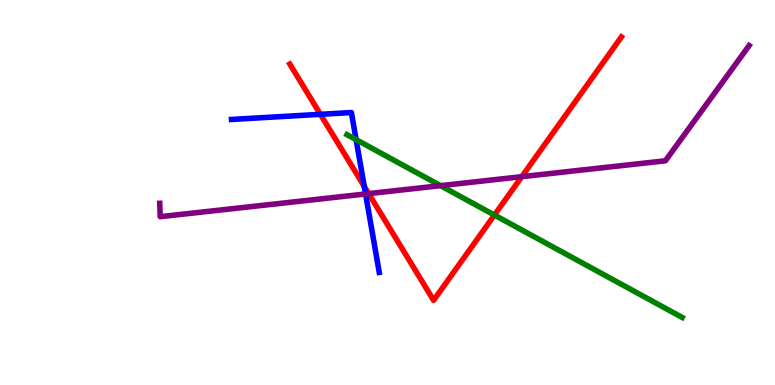[{'lines': ['blue', 'red'], 'intersections': [{'x': 4.13, 'y': 7.03}, {'x': 4.7, 'y': 5.16}]}, {'lines': ['green', 'red'], 'intersections': [{'x': 6.38, 'y': 4.41}]}, {'lines': ['purple', 'red'], 'intersections': [{'x': 4.76, 'y': 4.97}, {'x': 6.73, 'y': 5.41}]}, {'lines': ['blue', 'green'], 'intersections': [{'x': 4.6, 'y': 6.37}]}, {'lines': ['blue', 'purple'], 'intersections': [{'x': 4.72, 'y': 4.96}]}, {'lines': ['green', 'purple'], 'intersections': [{'x': 5.68, 'y': 5.18}]}]